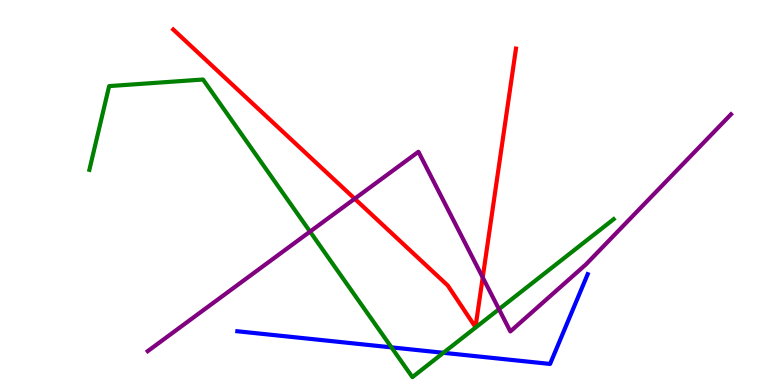[{'lines': ['blue', 'red'], 'intersections': []}, {'lines': ['green', 'red'], 'intersections': []}, {'lines': ['purple', 'red'], 'intersections': [{'x': 4.58, 'y': 4.84}, {'x': 6.23, 'y': 2.79}]}, {'lines': ['blue', 'green'], 'intersections': [{'x': 5.05, 'y': 0.977}, {'x': 5.72, 'y': 0.836}]}, {'lines': ['blue', 'purple'], 'intersections': []}, {'lines': ['green', 'purple'], 'intersections': [{'x': 4.0, 'y': 3.98}, {'x': 6.44, 'y': 1.97}]}]